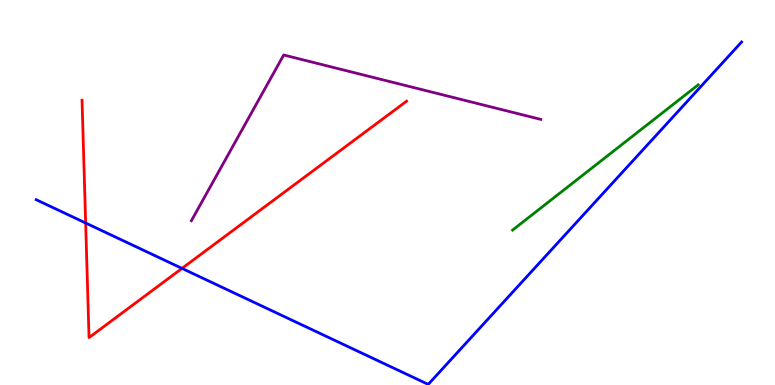[{'lines': ['blue', 'red'], 'intersections': [{'x': 1.11, 'y': 4.21}, {'x': 2.35, 'y': 3.03}]}, {'lines': ['green', 'red'], 'intersections': []}, {'lines': ['purple', 'red'], 'intersections': []}, {'lines': ['blue', 'green'], 'intersections': []}, {'lines': ['blue', 'purple'], 'intersections': []}, {'lines': ['green', 'purple'], 'intersections': []}]